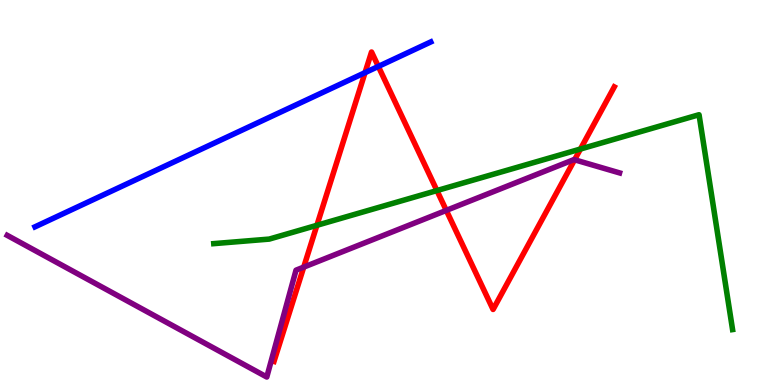[{'lines': ['blue', 'red'], 'intersections': [{'x': 4.71, 'y': 8.11}, {'x': 4.88, 'y': 8.27}]}, {'lines': ['green', 'red'], 'intersections': [{'x': 4.09, 'y': 4.15}, {'x': 5.64, 'y': 5.05}, {'x': 7.49, 'y': 6.13}]}, {'lines': ['purple', 'red'], 'intersections': [{'x': 3.92, 'y': 3.06}, {'x': 5.76, 'y': 4.54}, {'x': 7.41, 'y': 5.85}]}, {'lines': ['blue', 'green'], 'intersections': []}, {'lines': ['blue', 'purple'], 'intersections': []}, {'lines': ['green', 'purple'], 'intersections': []}]